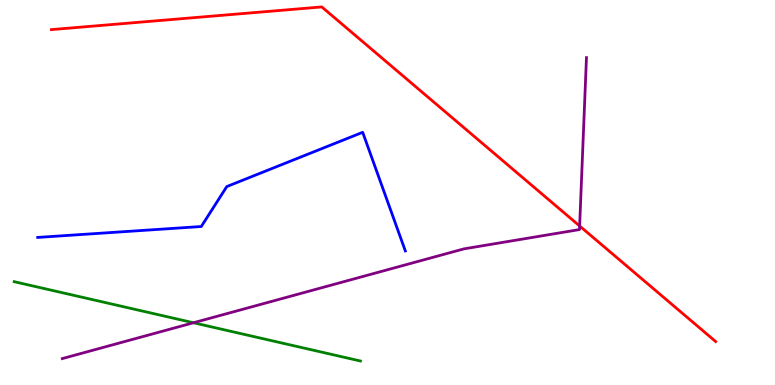[{'lines': ['blue', 'red'], 'intersections': []}, {'lines': ['green', 'red'], 'intersections': []}, {'lines': ['purple', 'red'], 'intersections': [{'x': 7.48, 'y': 4.13}]}, {'lines': ['blue', 'green'], 'intersections': []}, {'lines': ['blue', 'purple'], 'intersections': []}, {'lines': ['green', 'purple'], 'intersections': [{'x': 2.5, 'y': 1.62}]}]